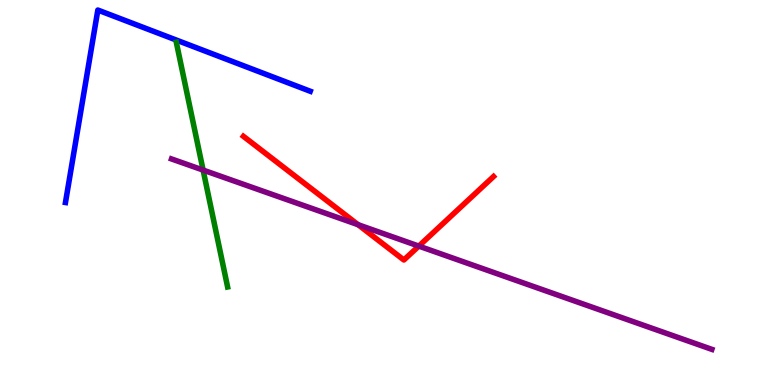[{'lines': ['blue', 'red'], 'intersections': []}, {'lines': ['green', 'red'], 'intersections': []}, {'lines': ['purple', 'red'], 'intersections': [{'x': 4.62, 'y': 4.16}, {'x': 5.4, 'y': 3.61}]}, {'lines': ['blue', 'green'], 'intersections': []}, {'lines': ['blue', 'purple'], 'intersections': []}, {'lines': ['green', 'purple'], 'intersections': [{'x': 2.62, 'y': 5.58}]}]